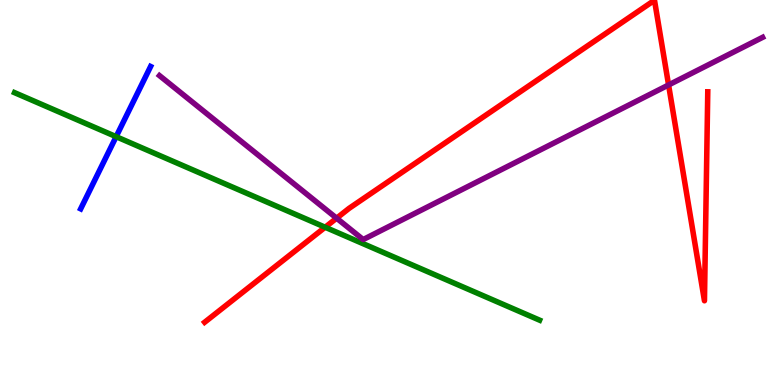[{'lines': ['blue', 'red'], 'intersections': []}, {'lines': ['green', 'red'], 'intersections': [{'x': 4.2, 'y': 4.1}]}, {'lines': ['purple', 'red'], 'intersections': [{'x': 4.34, 'y': 4.33}, {'x': 8.63, 'y': 7.79}]}, {'lines': ['blue', 'green'], 'intersections': [{'x': 1.5, 'y': 6.45}]}, {'lines': ['blue', 'purple'], 'intersections': []}, {'lines': ['green', 'purple'], 'intersections': []}]